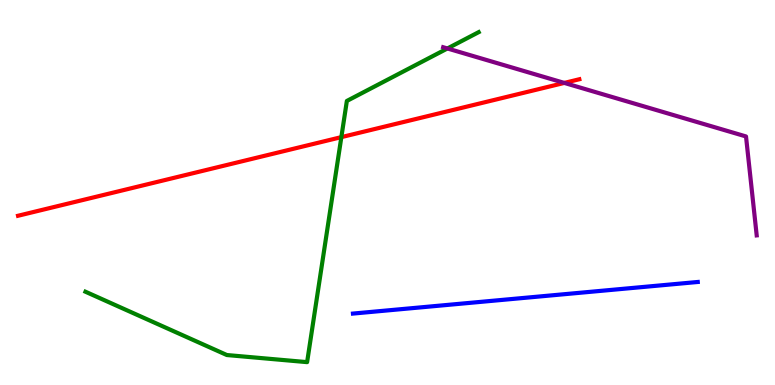[{'lines': ['blue', 'red'], 'intersections': []}, {'lines': ['green', 'red'], 'intersections': [{'x': 4.4, 'y': 6.44}]}, {'lines': ['purple', 'red'], 'intersections': [{'x': 7.28, 'y': 7.85}]}, {'lines': ['blue', 'green'], 'intersections': []}, {'lines': ['blue', 'purple'], 'intersections': []}, {'lines': ['green', 'purple'], 'intersections': [{'x': 5.77, 'y': 8.74}]}]